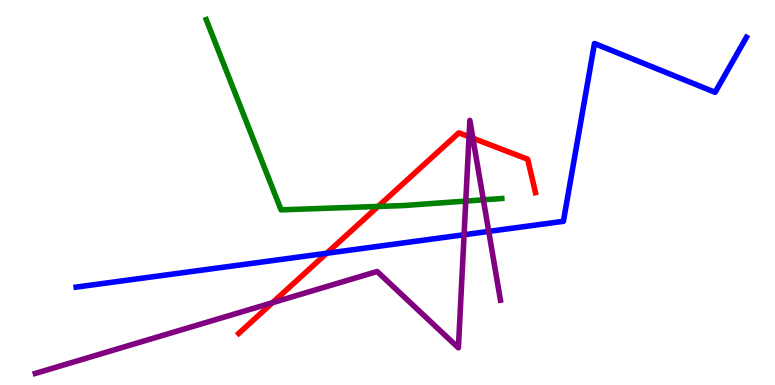[{'lines': ['blue', 'red'], 'intersections': [{'x': 4.22, 'y': 3.42}]}, {'lines': ['green', 'red'], 'intersections': [{'x': 4.88, 'y': 4.64}]}, {'lines': ['purple', 'red'], 'intersections': [{'x': 3.52, 'y': 2.14}, {'x': 6.05, 'y': 6.45}, {'x': 6.1, 'y': 6.41}]}, {'lines': ['blue', 'green'], 'intersections': []}, {'lines': ['blue', 'purple'], 'intersections': [{'x': 5.99, 'y': 3.9}, {'x': 6.31, 'y': 3.99}]}, {'lines': ['green', 'purple'], 'intersections': [{'x': 6.01, 'y': 4.78}, {'x': 6.24, 'y': 4.81}]}]